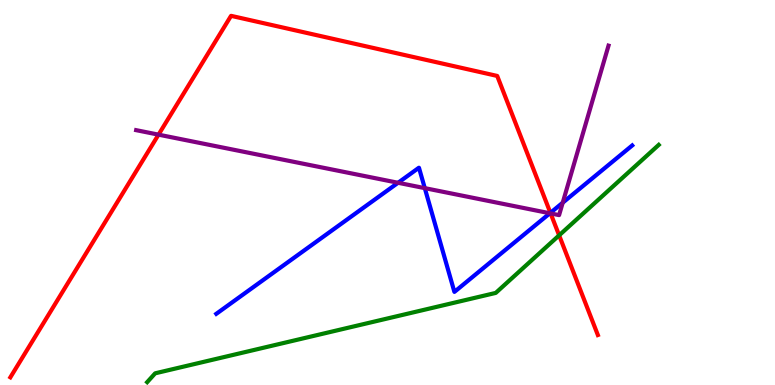[{'lines': ['blue', 'red'], 'intersections': [{'x': 7.1, 'y': 4.47}]}, {'lines': ['green', 'red'], 'intersections': [{'x': 7.21, 'y': 3.89}]}, {'lines': ['purple', 'red'], 'intersections': [{'x': 2.05, 'y': 6.5}, {'x': 7.1, 'y': 4.46}]}, {'lines': ['blue', 'green'], 'intersections': []}, {'lines': ['blue', 'purple'], 'intersections': [{'x': 5.14, 'y': 5.25}, {'x': 5.48, 'y': 5.11}, {'x': 7.1, 'y': 4.46}, {'x': 7.26, 'y': 4.74}]}, {'lines': ['green', 'purple'], 'intersections': []}]